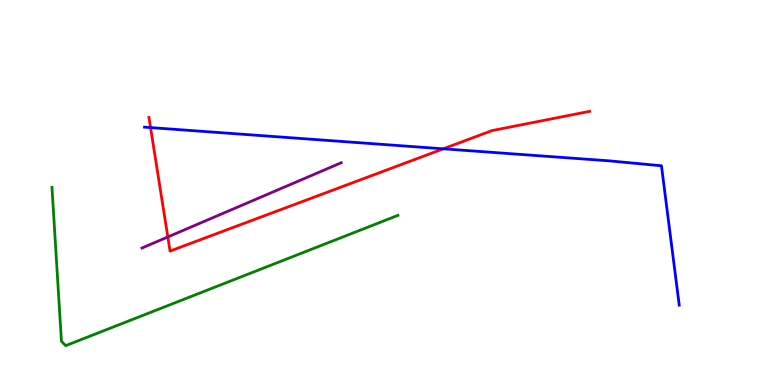[{'lines': ['blue', 'red'], 'intersections': [{'x': 1.94, 'y': 6.69}, {'x': 5.72, 'y': 6.13}]}, {'lines': ['green', 'red'], 'intersections': []}, {'lines': ['purple', 'red'], 'intersections': [{'x': 2.17, 'y': 3.85}]}, {'lines': ['blue', 'green'], 'intersections': []}, {'lines': ['blue', 'purple'], 'intersections': []}, {'lines': ['green', 'purple'], 'intersections': []}]